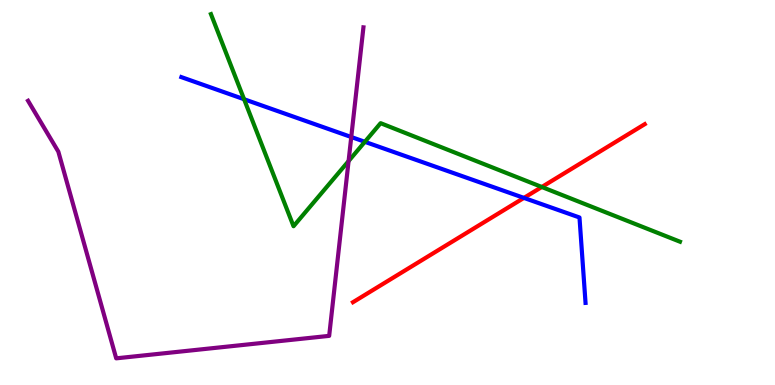[{'lines': ['blue', 'red'], 'intersections': [{'x': 6.76, 'y': 4.86}]}, {'lines': ['green', 'red'], 'intersections': [{'x': 6.99, 'y': 5.14}]}, {'lines': ['purple', 'red'], 'intersections': []}, {'lines': ['blue', 'green'], 'intersections': [{'x': 3.15, 'y': 7.42}, {'x': 4.71, 'y': 6.32}]}, {'lines': ['blue', 'purple'], 'intersections': [{'x': 4.53, 'y': 6.44}]}, {'lines': ['green', 'purple'], 'intersections': [{'x': 4.5, 'y': 5.82}]}]